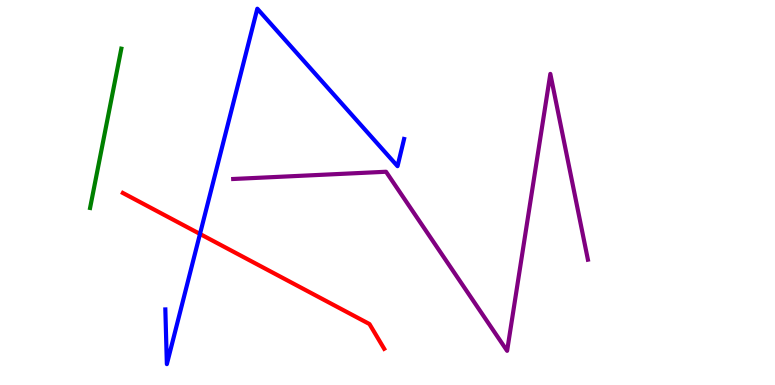[{'lines': ['blue', 'red'], 'intersections': [{'x': 2.58, 'y': 3.92}]}, {'lines': ['green', 'red'], 'intersections': []}, {'lines': ['purple', 'red'], 'intersections': []}, {'lines': ['blue', 'green'], 'intersections': []}, {'lines': ['blue', 'purple'], 'intersections': []}, {'lines': ['green', 'purple'], 'intersections': []}]